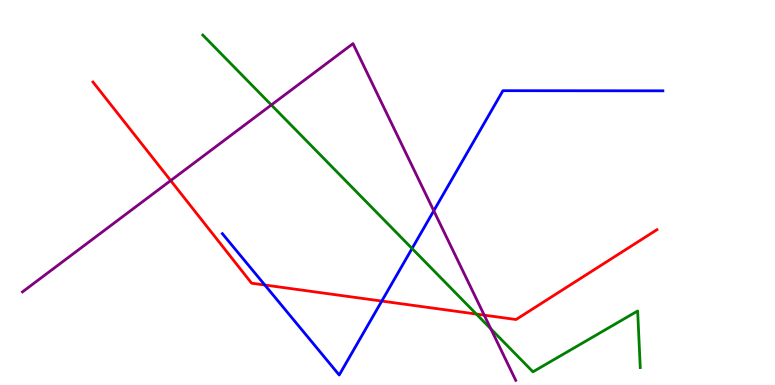[{'lines': ['blue', 'red'], 'intersections': [{'x': 3.42, 'y': 2.6}, {'x': 4.93, 'y': 2.18}]}, {'lines': ['green', 'red'], 'intersections': [{'x': 6.15, 'y': 1.84}]}, {'lines': ['purple', 'red'], 'intersections': [{'x': 2.2, 'y': 5.31}, {'x': 6.25, 'y': 1.81}]}, {'lines': ['blue', 'green'], 'intersections': [{'x': 5.32, 'y': 3.55}]}, {'lines': ['blue', 'purple'], 'intersections': [{'x': 5.6, 'y': 4.53}]}, {'lines': ['green', 'purple'], 'intersections': [{'x': 3.5, 'y': 7.27}, {'x': 6.33, 'y': 1.46}]}]